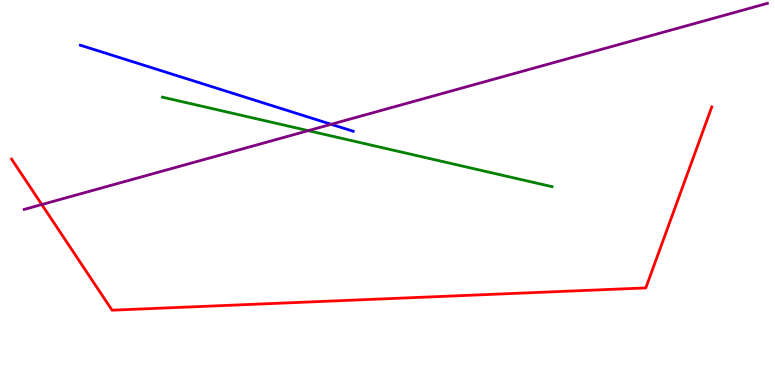[{'lines': ['blue', 'red'], 'intersections': []}, {'lines': ['green', 'red'], 'intersections': []}, {'lines': ['purple', 'red'], 'intersections': [{'x': 0.539, 'y': 4.69}]}, {'lines': ['blue', 'green'], 'intersections': []}, {'lines': ['blue', 'purple'], 'intersections': [{'x': 4.27, 'y': 6.77}]}, {'lines': ['green', 'purple'], 'intersections': [{'x': 3.98, 'y': 6.61}]}]